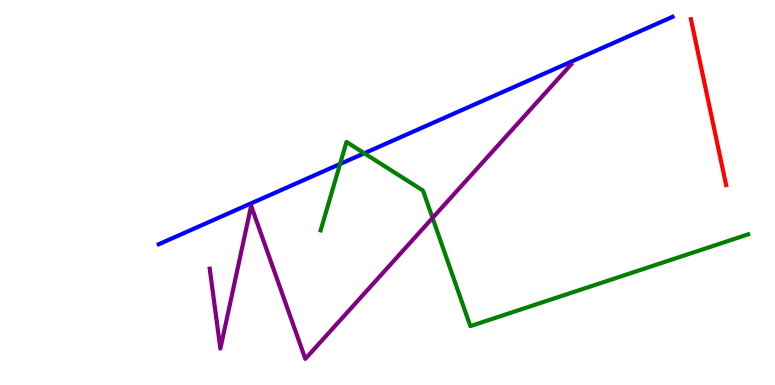[{'lines': ['blue', 'red'], 'intersections': []}, {'lines': ['green', 'red'], 'intersections': []}, {'lines': ['purple', 'red'], 'intersections': []}, {'lines': ['blue', 'green'], 'intersections': [{'x': 4.39, 'y': 5.74}, {'x': 4.7, 'y': 6.02}]}, {'lines': ['blue', 'purple'], 'intersections': []}, {'lines': ['green', 'purple'], 'intersections': [{'x': 5.58, 'y': 4.34}]}]